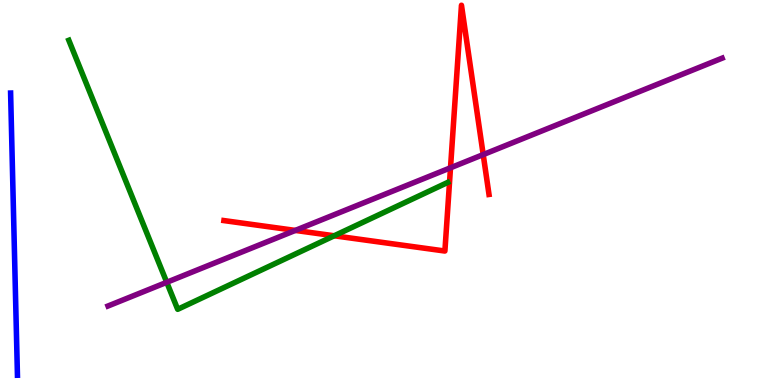[{'lines': ['blue', 'red'], 'intersections': []}, {'lines': ['green', 'red'], 'intersections': [{'x': 4.31, 'y': 3.88}]}, {'lines': ['purple', 'red'], 'intersections': [{'x': 3.81, 'y': 4.02}, {'x': 5.81, 'y': 5.64}, {'x': 6.23, 'y': 5.98}]}, {'lines': ['blue', 'green'], 'intersections': []}, {'lines': ['blue', 'purple'], 'intersections': []}, {'lines': ['green', 'purple'], 'intersections': [{'x': 2.15, 'y': 2.67}]}]